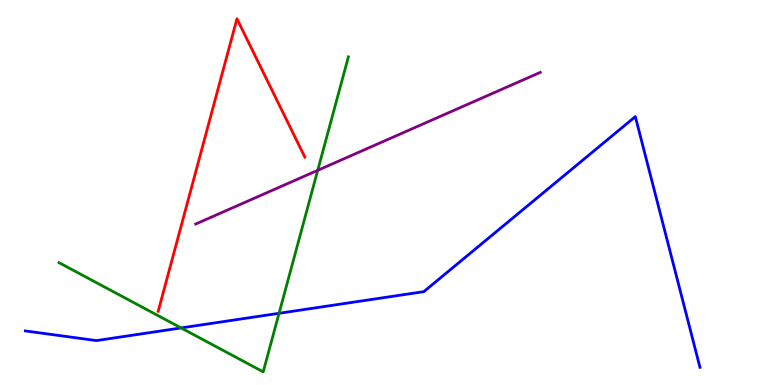[{'lines': ['blue', 'red'], 'intersections': []}, {'lines': ['green', 'red'], 'intersections': []}, {'lines': ['purple', 'red'], 'intersections': []}, {'lines': ['blue', 'green'], 'intersections': [{'x': 2.34, 'y': 1.48}, {'x': 3.6, 'y': 1.86}]}, {'lines': ['blue', 'purple'], 'intersections': []}, {'lines': ['green', 'purple'], 'intersections': [{'x': 4.1, 'y': 5.58}]}]